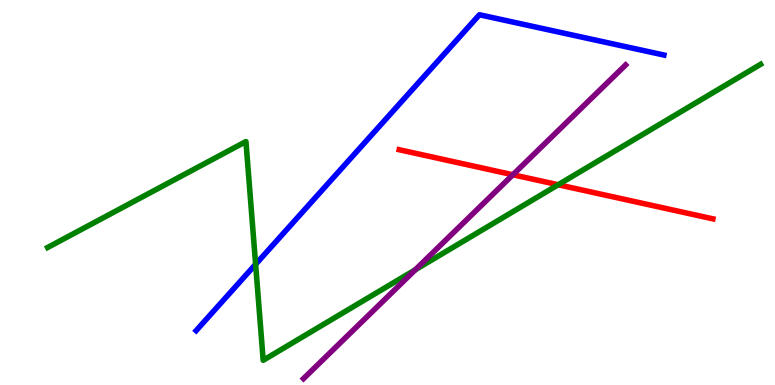[{'lines': ['blue', 'red'], 'intersections': []}, {'lines': ['green', 'red'], 'intersections': [{'x': 7.2, 'y': 5.2}]}, {'lines': ['purple', 'red'], 'intersections': [{'x': 6.62, 'y': 5.46}]}, {'lines': ['blue', 'green'], 'intersections': [{'x': 3.3, 'y': 3.14}]}, {'lines': ['blue', 'purple'], 'intersections': []}, {'lines': ['green', 'purple'], 'intersections': [{'x': 5.36, 'y': 2.99}]}]